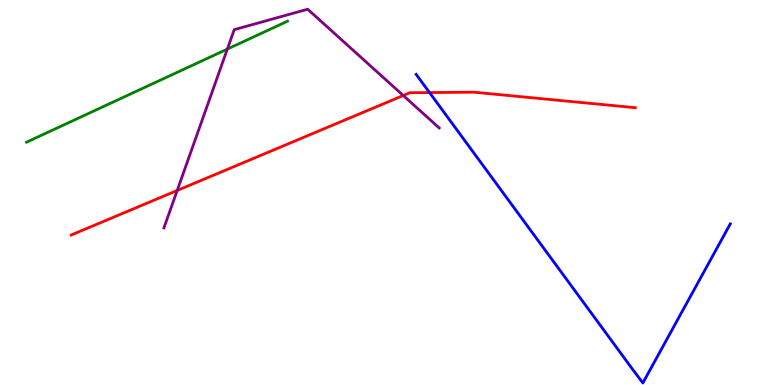[{'lines': ['blue', 'red'], 'intersections': [{'x': 5.54, 'y': 7.6}]}, {'lines': ['green', 'red'], 'intersections': []}, {'lines': ['purple', 'red'], 'intersections': [{'x': 2.29, 'y': 5.05}, {'x': 5.2, 'y': 7.52}]}, {'lines': ['blue', 'green'], 'intersections': []}, {'lines': ['blue', 'purple'], 'intersections': []}, {'lines': ['green', 'purple'], 'intersections': [{'x': 2.93, 'y': 8.72}]}]